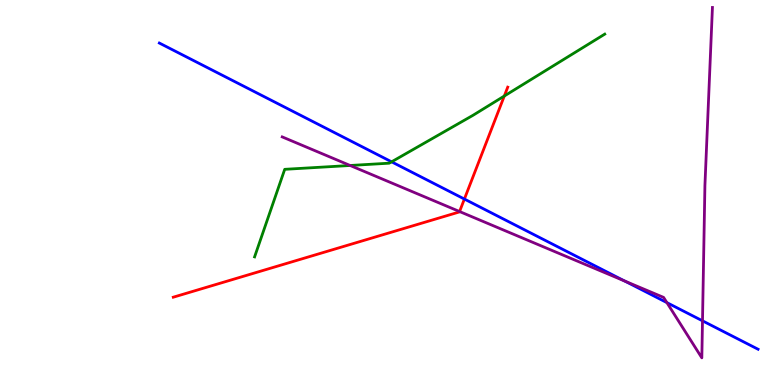[{'lines': ['blue', 'red'], 'intersections': [{'x': 5.99, 'y': 4.83}]}, {'lines': ['green', 'red'], 'intersections': [{'x': 6.51, 'y': 7.51}]}, {'lines': ['purple', 'red'], 'intersections': [{'x': 5.93, 'y': 4.51}]}, {'lines': ['blue', 'green'], 'intersections': [{'x': 5.05, 'y': 5.8}]}, {'lines': ['blue', 'purple'], 'intersections': [{'x': 8.06, 'y': 2.7}, {'x': 8.61, 'y': 2.14}, {'x': 9.06, 'y': 1.67}]}, {'lines': ['green', 'purple'], 'intersections': [{'x': 4.52, 'y': 5.7}]}]